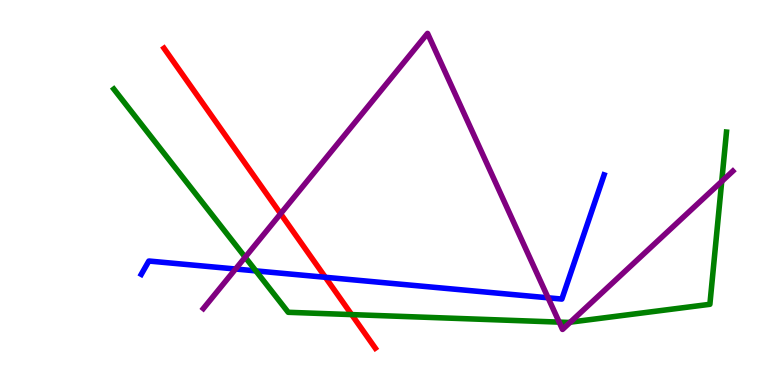[{'lines': ['blue', 'red'], 'intersections': [{'x': 4.2, 'y': 2.8}]}, {'lines': ['green', 'red'], 'intersections': [{'x': 4.54, 'y': 1.83}]}, {'lines': ['purple', 'red'], 'intersections': [{'x': 3.62, 'y': 4.45}]}, {'lines': ['blue', 'green'], 'intersections': [{'x': 3.3, 'y': 2.96}]}, {'lines': ['blue', 'purple'], 'intersections': [{'x': 3.04, 'y': 3.01}, {'x': 7.07, 'y': 2.26}]}, {'lines': ['green', 'purple'], 'intersections': [{'x': 3.16, 'y': 3.32}, {'x': 7.22, 'y': 1.63}, {'x': 7.36, 'y': 1.63}, {'x': 9.31, 'y': 5.29}]}]